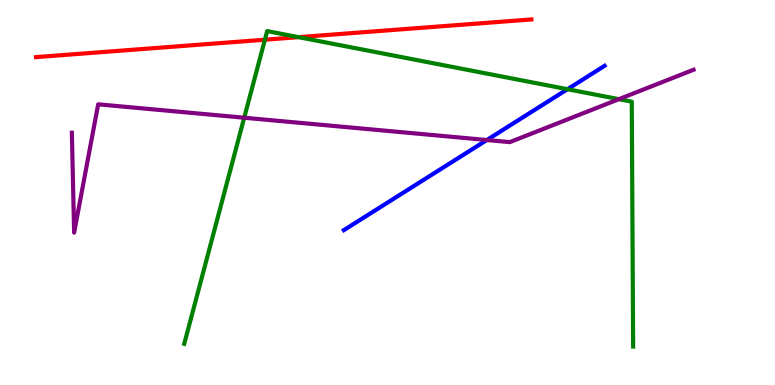[{'lines': ['blue', 'red'], 'intersections': []}, {'lines': ['green', 'red'], 'intersections': [{'x': 3.42, 'y': 8.97}, {'x': 3.85, 'y': 9.04}]}, {'lines': ['purple', 'red'], 'intersections': []}, {'lines': ['blue', 'green'], 'intersections': [{'x': 7.32, 'y': 7.68}]}, {'lines': ['blue', 'purple'], 'intersections': [{'x': 6.28, 'y': 6.36}]}, {'lines': ['green', 'purple'], 'intersections': [{'x': 3.15, 'y': 6.94}, {'x': 7.99, 'y': 7.42}]}]